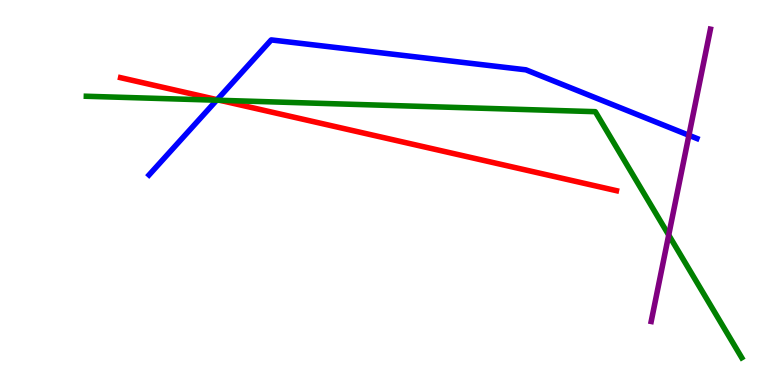[{'lines': ['blue', 'red'], 'intersections': [{'x': 2.8, 'y': 7.41}]}, {'lines': ['green', 'red'], 'intersections': [{'x': 2.84, 'y': 7.39}]}, {'lines': ['purple', 'red'], 'intersections': []}, {'lines': ['blue', 'green'], 'intersections': [{'x': 2.8, 'y': 7.4}]}, {'lines': ['blue', 'purple'], 'intersections': [{'x': 8.89, 'y': 6.49}]}, {'lines': ['green', 'purple'], 'intersections': [{'x': 8.63, 'y': 3.9}]}]